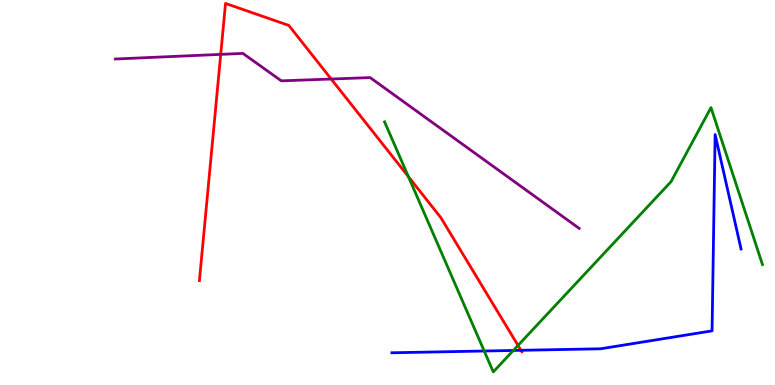[{'lines': ['blue', 'red'], 'intersections': [{'x': 6.72, 'y': 0.901}]}, {'lines': ['green', 'red'], 'intersections': [{'x': 5.27, 'y': 5.41}, {'x': 6.68, 'y': 1.03}]}, {'lines': ['purple', 'red'], 'intersections': [{'x': 2.85, 'y': 8.59}, {'x': 4.27, 'y': 7.95}]}, {'lines': ['blue', 'green'], 'intersections': [{'x': 6.25, 'y': 0.883}, {'x': 6.62, 'y': 0.897}]}, {'lines': ['blue', 'purple'], 'intersections': []}, {'lines': ['green', 'purple'], 'intersections': []}]